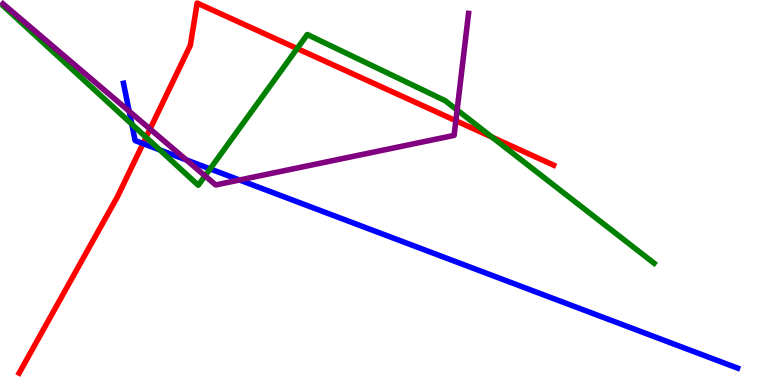[{'lines': ['blue', 'red'], 'intersections': [{'x': 1.85, 'y': 6.27}]}, {'lines': ['green', 'red'], 'intersections': [{'x': 1.88, 'y': 6.43}, {'x': 3.83, 'y': 8.74}, {'x': 6.35, 'y': 6.44}]}, {'lines': ['purple', 'red'], 'intersections': [{'x': 1.94, 'y': 6.65}, {'x': 5.88, 'y': 6.86}]}, {'lines': ['blue', 'green'], 'intersections': [{'x': 1.7, 'y': 6.78}, {'x': 2.06, 'y': 6.11}, {'x': 2.71, 'y': 5.61}]}, {'lines': ['blue', 'purple'], 'intersections': [{'x': 1.67, 'y': 7.11}, {'x': 2.4, 'y': 5.85}, {'x': 3.09, 'y': 5.32}]}, {'lines': ['green', 'purple'], 'intersections': [{'x': 2.65, 'y': 5.43}, {'x': 5.9, 'y': 7.14}]}]